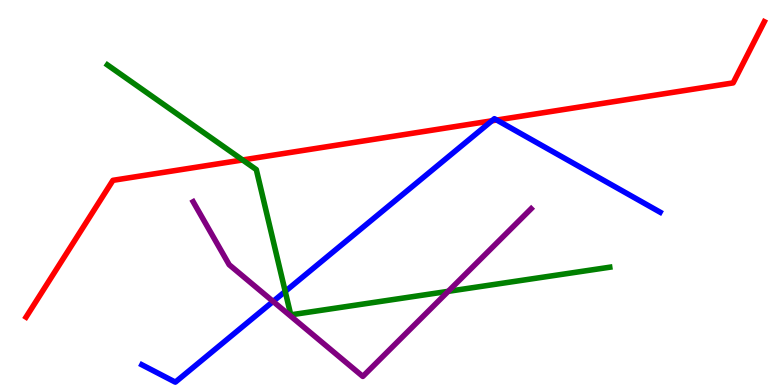[{'lines': ['blue', 'red'], 'intersections': [{'x': 6.35, 'y': 6.86}, {'x': 6.41, 'y': 6.88}]}, {'lines': ['green', 'red'], 'intersections': [{'x': 3.13, 'y': 5.85}]}, {'lines': ['purple', 'red'], 'intersections': []}, {'lines': ['blue', 'green'], 'intersections': [{'x': 3.68, 'y': 2.43}]}, {'lines': ['blue', 'purple'], 'intersections': [{'x': 3.52, 'y': 2.17}]}, {'lines': ['green', 'purple'], 'intersections': [{'x': 5.78, 'y': 2.43}]}]